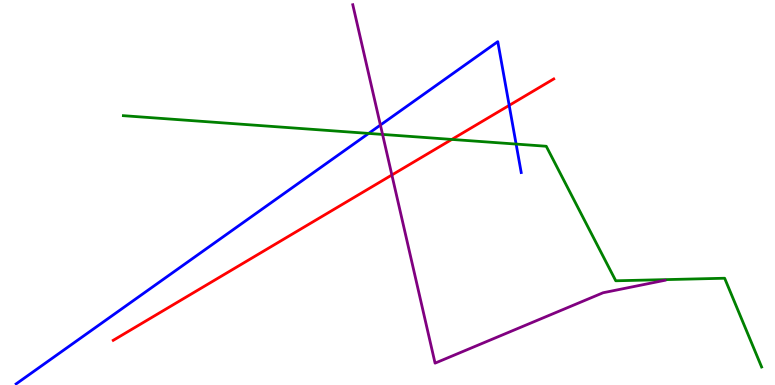[{'lines': ['blue', 'red'], 'intersections': [{'x': 6.57, 'y': 7.26}]}, {'lines': ['green', 'red'], 'intersections': [{'x': 5.83, 'y': 6.38}]}, {'lines': ['purple', 'red'], 'intersections': [{'x': 5.06, 'y': 5.45}]}, {'lines': ['blue', 'green'], 'intersections': [{'x': 4.76, 'y': 6.53}, {'x': 6.66, 'y': 6.26}]}, {'lines': ['blue', 'purple'], 'intersections': [{'x': 4.91, 'y': 6.75}]}, {'lines': ['green', 'purple'], 'intersections': [{'x': 4.94, 'y': 6.51}]}]